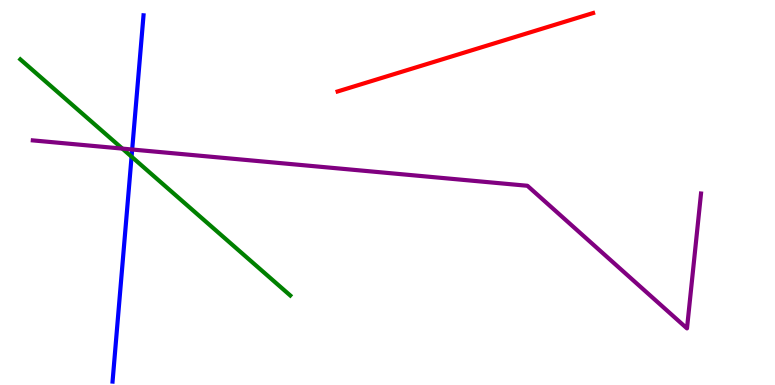[{'lines': ['blue', 'red'], 'intersections': []}, {'lines': ['green', 'red'], 'intersections': []}, {'lines': ['purple', 'red'], 'intersections': []}, {'lines': ['blue', 'green'], 'intersections': [{'x': 1.7, 'y': 5.93}]}, {'lines': ['blue', 'purple'], 'intersections': [{'x': 1.71, 'y': 6.12}]}, {'lines': ['green', 'purple'], 'intersections': [{'x': 1.58, 'y': 6.14}]}]